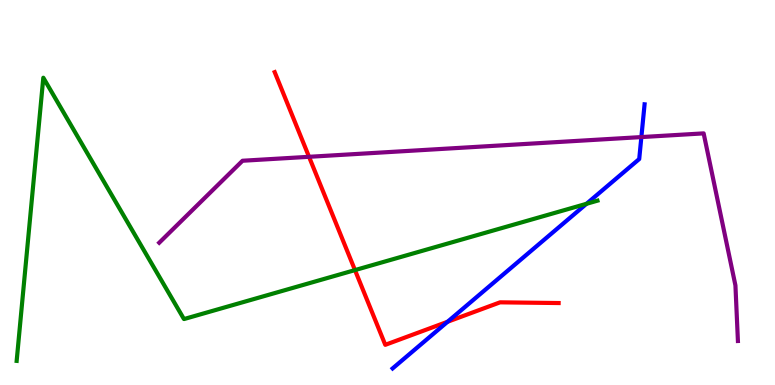[{'lines': ['blue', 'red'], 'intersections': [{'x': 5.77, 'y': 1.64}]}, {'lines': ['green', 'red'], 'intersections': [{'x': 4.58, 'y': 2.98}]}, {'lines': ['purple', 'red'], 'intersections': [{'x': 3.99, 'y': 5.93}]}, {'lines': ['blue', 'green'], 'intersections': [{'x': 7.57, 'y': 4.71}]}, {'lines': ['blue', 'purple'], 'intersections': [{'x': 8.28, 'y': 6.44}]}, {'lines': ['green', 'purple'], 'intersections': []}]